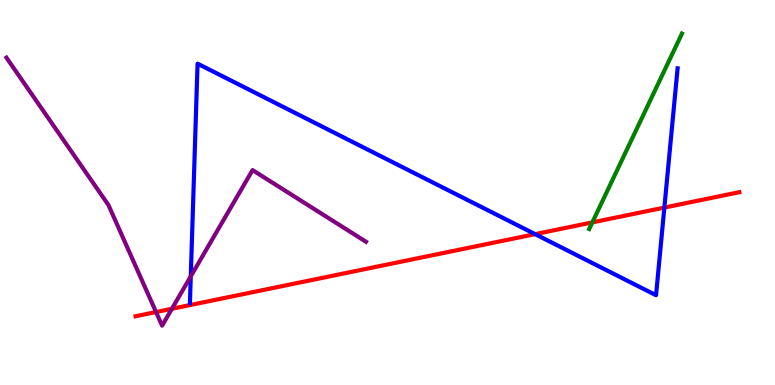[{'lines': ['blue', 'red'], 'intersections': [{'x': 6.9, 'y': 3.92}, {'x': 8.57, 'y': 4.61}]}, {'lines': ['green', 'red'], 'intersections': [{'x': 7.64, 'y': 4.22}]}, {'lines': ['purple', 'red'], 'intersections': [{'x': 2.01, 'y': 1.89}, {'x': 2.22, 'y': 1.98}]}, {'lines': ['blue', 'green'], 'intersections': []}, {'lines': ['blue', 'purple'], 'intersections': [{'x': 2.46, 'y': 2.82}]}, {'lines': ['green', 'purple'], 'intersections': []}]